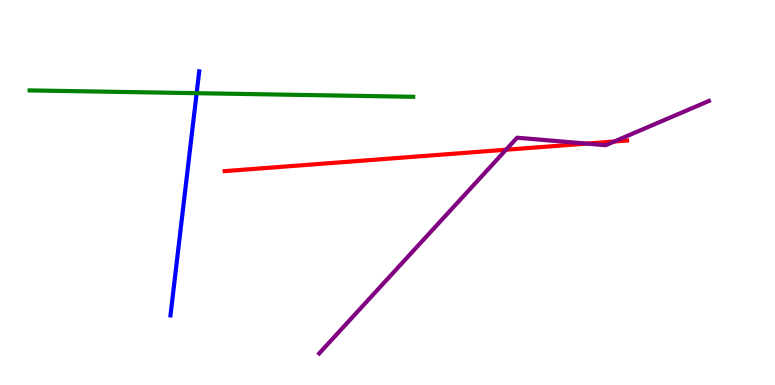[{'lines': ['blue', 'red'], 'intersections': []}, {'lines': ['green', 'red'], 'intersections': []}, {'lines': ['purple', 'red'], 'intersections': [{'x': 6.53, 'y': 6.11}, {'x': 7.57, 'y': 6.27}, {'x': 7.93, 'y': 6.32}]}, {'lines': ['blue', 'green'], 'intersections': [{'x': 2.54, 'y': 7.58}]}, {'lines': ['blue', 'purple'], 'intersections': []}, {'lines': ['green', 'purple'], 'intersections': []}]